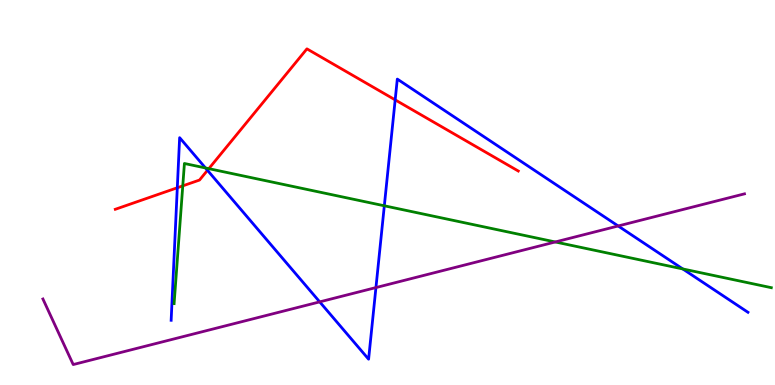[{'lines': ['blue', 'red'], 'intersections': [{'x': 2.29, 'y': 5.12}, {'x': 2.68, 'y': 5.58}, {'x': 5.1, 'y': 7.41}]}, {'lines': ['green', 'red'], 'intersections': [{'x': 2.36, 'y': 5.17}, {'x': 2.69, 'y': 5.62}]}, {'lines': ['purple', 'red'], 'intersections': []}, {'lines': ['blue', 'green'], 'intersections': [{'x': 2.65, 'y': 5.64}, {'x': 4.96, 'y': 4.65}, {'x': 8.81, 'y': 3.01}]}, {'lines': ['blue', 'purple'], 'intersections': [{'x': 4.13, 'y': 2.16}, {'x': 4.85, 'y': 2.53}, {'x': 7.98, 'y': 4.13}]}, {'lines': ['green', 'purple'], 'intersections': [{'x': 7.16, 'y': 3.72}]}]